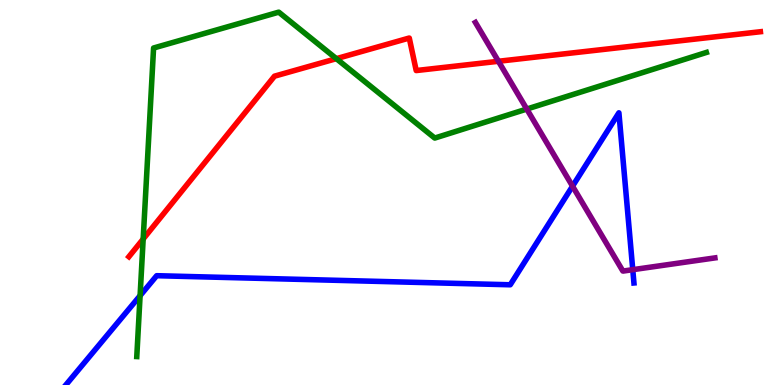[{'lines': ['blue', 'red'], 'intersections': []}, {'lines': ['green', 'red'], 'intersections': [{'x': 1.85, 'y': 3.79}, {'x': 4.34, 'y': 8.48}]}, {'lines': ['purple', 'red'], 'intersections': [{'x': 6.43, 'y': 8.41}]}, {'lines': ['blue', 'green'], 'intersections': [{'x': 1.81, 'y': 2.32}]}, {'lines': ['blue', 'purple'], 'intersections': [{'x': 7.39, 'y': 5.16}, {'x': 8.16, 'y': 3.0}]}, {'lines': ['green', 'purple'], 'intersections': [{'x': 6.8, 'y': 7.17}]}]